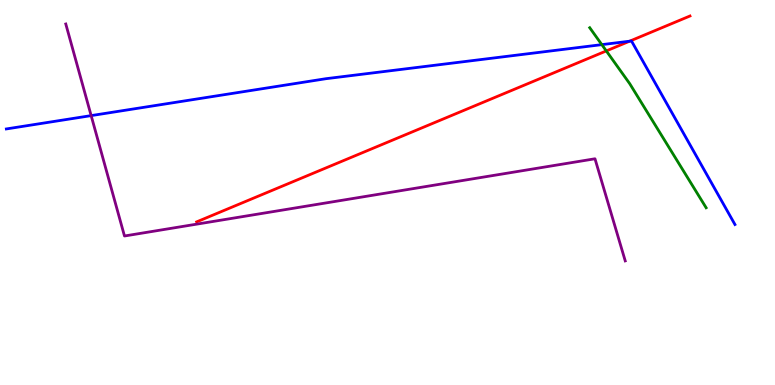[{'lines': ['blue', 'red'], 'intersections': [{'x': 8.12, 'y': 8.93}]}, {'lines': ['green', 'red'], 'intersections': [{'x': 7.82, 'y': 8.68}]}, {'lines': ['purple', 'red'], 'intersections': []}, {'lines': ['blue', 'green'], 'intersections': [{'x': 7.77, 'y': 8.84}]}, {'lines': ['blue', 'purple'], 'intersections': [{'x': 1.18, 'y': 7.0}]}, {'lines': ['green', 'purple'], 'intersections': []}]